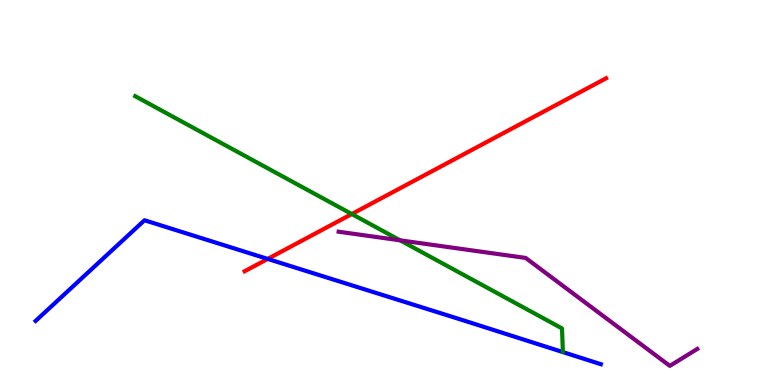[{'lines': ['blue', 'red'], 'intersections': [{'x': 3.45, 'y': 3.27}]}, {'lines': ['green', 'red'], 'intersections': [{'x': 4.54, 'y': 4.44}]}, {'lines': ['purple', 'red'], 'intersections': []}, {'lines': ['blue', 'green'], 'intersections': []}, {'lines': ['blue', 'purple'], 'intersections': []}, {'lines': ['green', 'purple'], 'intersections': [{'x': 5.16, 'y': 3.76}]}]